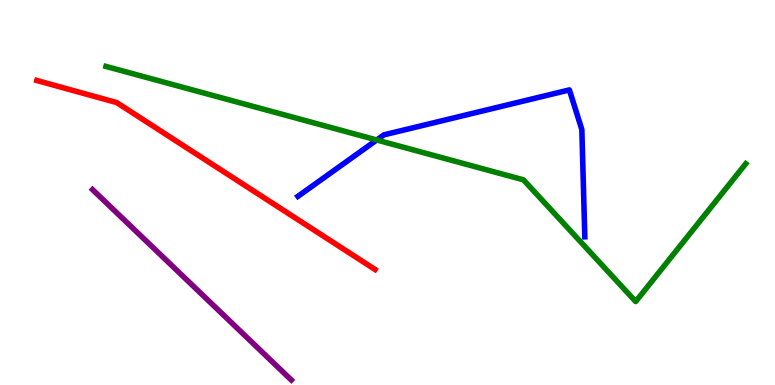[{'lines': ['blue', 'red'], 'intersections': []}, {'lines': ['green', 'red'], 'intersections': []}, {'lines': ['purple', 'red'], 'intersections': []}, {'lines': ['blue', 'green'], 'intersections': [{'x': 4.86, 'y': 6.36}]}, {'lines': ['blue', 'purple'], 'intersections': []}, {'lines': ['green', 'purple'], 'intersections': []}]